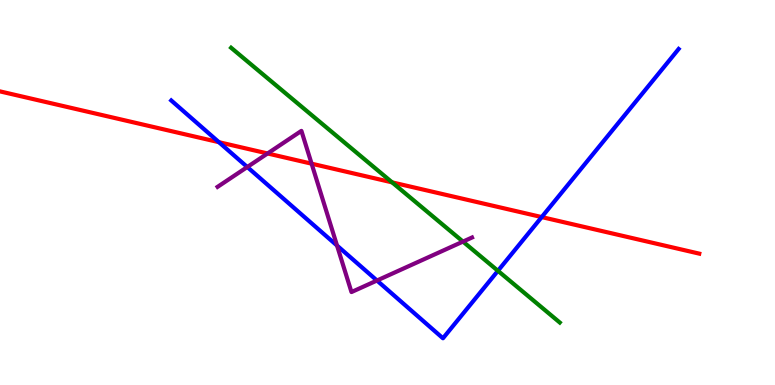[{'lines': ['blue', 'red'], 'intersections': [{'x': 2.82, 'y': 6.31}, {'x': 6.99, 'y': 4.36}]}, {'lines': ['green', 'red'], 'intersections': [{'x': 5.06, 'y': 5.26}]}, {'lines': ['purple', 'red'], 'intersections': [{'x': 3.45, 'y': 6.01}, {'x': 4.02, 'y': 5.75}]}, {'lines': ['blue', 'green'], 'intersections': [{'x': 6.42, 'y': 2.97}]}, {'lines': ['blue', 'purple'], 'intersections': [{'x': 3.19, 'y': 5.66}, {'x': 4.35, 'y': 3.62}, {'x': 4.86, 'y': 2.71}]}, {'lines': ['green', 'purple'], 'intersections': [{'x': 5.97, 'y': 3.72}]}]